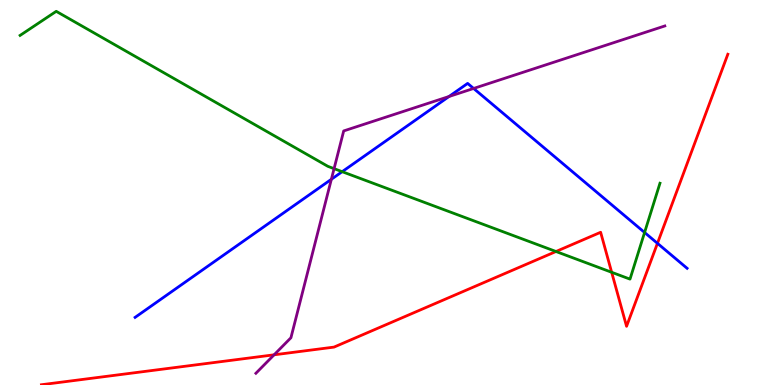[{'lines': ['blue', 'red'], 'intersections': [{'x': 8.48, 'y': 3.68}]}, {'lines': ['green', 'red'], 'intersections': [{'x': 7.17, 'y': 3.47}, {'x': 7.89, 'y': 2.93}]}, {'lines': ['purple', 'red'], 'intersections': [{'x': 3.54, 'y': 0.784}]}, {'lines': ['blue', 'green'], 'intersections': [{'x': 4.42, 'y': 5.54}, {'x': 8.32, 'y': 3.96}]}, {'lines': ['blue', 'purple'], 'intersections': [{'x': 4.28, 'y': 5.34}, {'x': 5.79, 'y': 7.49}, {'x': 6.11, 'y': 7.7}]}, {'lines': ['green', 'purple'], 'intersections': [{'x': 4.31, 'y': 5.62}]}]